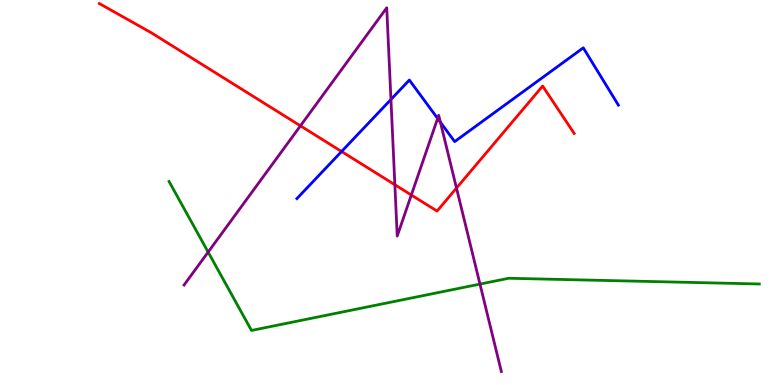[{'lines': ['blue', 'red'], 'intersections': [{'x': 4.41, 'y': 6.07}]}, {'lines': ['green', 'red'], 'intersections': []}, {'lines': ['purple', 'red'], 'intersections': [{'x': 3.88, 'y': 6.73}, {'x': 5.1, 'y': 5.2}, {'x': 5.31, 'y': 4.93}, {'x': 5.89, 'y': 5.12}]}, {'lines': ['blue', 'green'], 'intersections': []}, {'lines': ['blue', 'purple'], 'intersections': [{'x': 5.04, 'y': 7.42}, {'x': 5.65, 'y': 6.92}, {'x': 5.68, 'y': 6.83}]}, {'lines': ['green', 'purple'], 'intersections': [{'x': 2.69, 'y': 3.45}, {'x': 6.19, 'y': 2.62}]}]